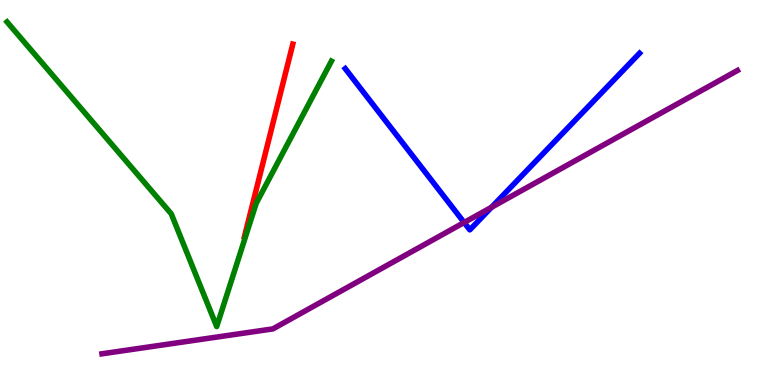[{'lines': ['blue', 'red'], 'intersections': []}, {'lines': ['green', 'red'], 'intersections': []}, {'lines': ['purple', 'red'], 'intersections': []}, {'lines': ['blue', 'green'], 'intersections': []}, {'lines': ['blue', 'purple'], 'intersections': [{'x': 5.99, 'y': 4.22}, {'x': 6.34, 'y': 4.62}]}, {'lines': ['green', 'purple'], 'intersections': []}]